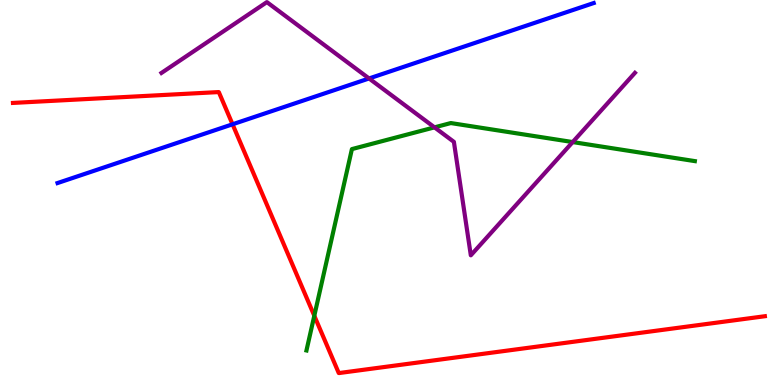[{'lines': ['blue', 'red'], 'intersections': [{'x': 3.0, 'y': 6.77}]}, {'lines': ['green', 'red'], 'intersections': [{'x': 4.06, 'y': 1.8}]}, {'lines': ['purple', 'red'], 'intersections': []}, {'lines': ['blue', 'green'], 'intersections': []}, {'lines': ['blue', 'purple'], 'intersections': [{'x': 4.76, 'y': 7.96}]}, {'lines': ['green', 'purple'], 'intersections': [{'x': 5.61, 'y': 6.69}, {'x': 7.39, 'y': 6.31}]}]